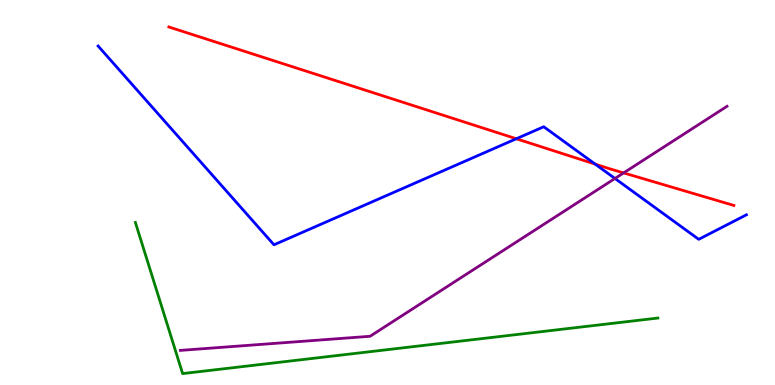[{'lines': ['blue', 'red'], 'intersections': [{'x': 6.66, 'y': 6.4}, {'x': 7.68, 'y': 5.74}]}, {'lines': ['green', 'red'], 'intersections': []}, {'lines': ['purple', 'red'], 'intersections': [{'x': 8.05, 'y': 5.51}]}, {'lines': ['blue', 'green'], 'intersections': []}, {'lines': ['blue', 'purple'], 'intersections': [{'x': 7.94, 'y': 5.36}]}, {'lines': ['green', 'purple'], 'intersections': []}]